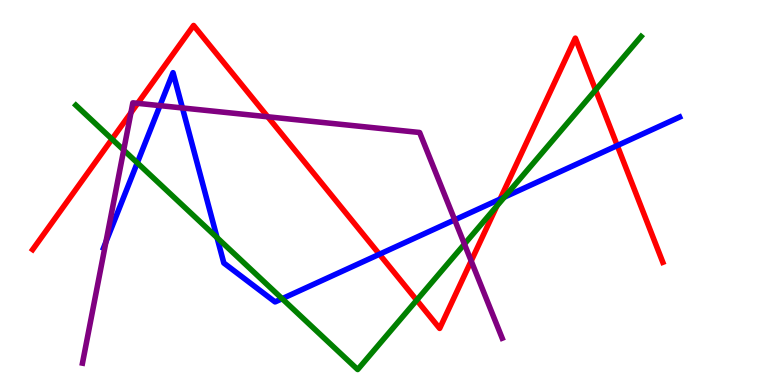[{'lines': ['blue', 'red'], 'intersections': [{'x': 4.9, 'y': 3.4}, {'x': 6.45, 'y': 4.83}, {'x': 7.96, 'y': 6.22}]}, {'lines': ['green', 'red'], 'intersections': [{'x': 1.45, 'y': 6.39}, {'x': 5.38, 'y': 2.2}, {'x': 6.41, 'y': 4.65}, {'x': 7.68, 'y': 7.66}]}, {'lines': ['purple', 'red'], 'intersections': [{'x': 1.69, 'y': 7.07}, {'x': 1.78, 'y': 7.32}, {'x': 3.45, 'y': 6.97}, {'x': 6.08, 'y': 3.22}]}, {'lines': ['blue', 'green'], 'intersections': [{'x': 1.77, 'y': 5.77}, {'x': 2.8, 'y': 3.83}, {'x': 3.64, 'y': 2.24}, {'x': 6.51, 'y': 4.88}]}, {'lines': ['blue', 'purple'], 'intersections': [{'x': 1.37, 'y': 3.72}, {'x': 2.06, 'y': 7.26}, {'x': 2.35, 'y': 7.2}, {'x': 5.87, 'y': 4.29}]}, {'lines': ['green', 'purple'], 'intersections': [{'x': 1.6, 'y': 6.1}, {'x': 5.99, 'y': 3.66}]}]